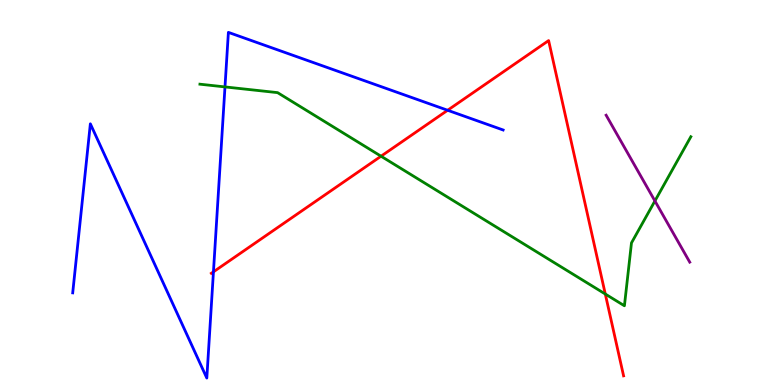[{'lines': ['blue', 'red'], 'intersections': [{'x': 2.75, 'y': 2.94}, {'x': 5.78, 'y': 7.14}]}, {'lines': ['green', 'red'], 'intersections': [{'x': 4.92, 'y': 5.94}, {'x': 7.81, 'y': 2.36}]}, {'lines': ['purple', 'red'], 'intersections': []}, {'lines': ['blue', 'green'], 'intersections': [{'x': 2.9, 'y': 7.74}]}, {'lines': ['blue', 'purple'], 'intersections': []}, {'lines': ['green', 'purple'], 'intersections': [{'x': 8.45, 'y': 4.78}]}]